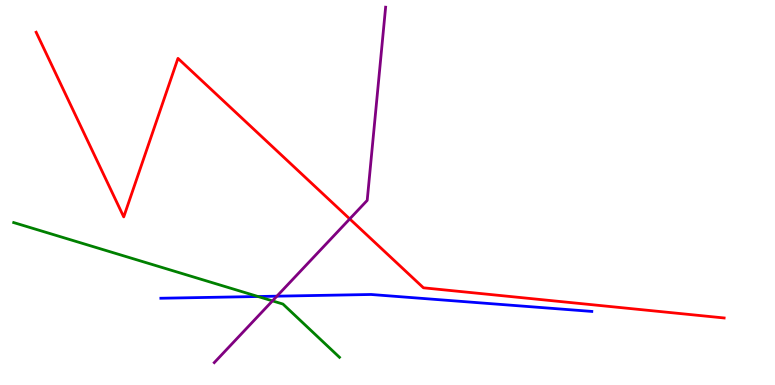[{'lines': ['blue', 'red'], 'intersections': []}, {'lines': ['green', 'red'], 'intersections': []}, {'lines': ['purple', 'red'], 'intersections': [{'x': 4.51, 'y': 4.31}]}, {'lines': ['blue', 'green'], 'intersections': [{'x': 3.33, 'y': 2.3}]}, {'lines': ['blue', 'purple'], 'intersections': [{'x': 3.57, 'y': 2.31}]}, {'lines': ['green', 'purple'], 'intersections': [{'x': 3.52, 'y': 2.18}]}]